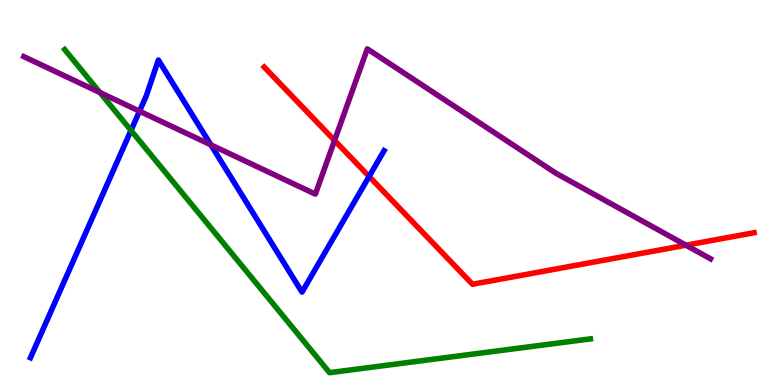[{'lines': ['blue', 'red'], 'intersections': [{'x': 4.76, 'y': 5.42}]}, {'lines': ['green', 'red'], 'intersections': []}, {'lines': ['purple', 'red'], 'intersections': [{'x': 4.32, 'y': 6.35}, {'x': 8.85, 'y': 3.63}]}, {'lines': ['blue', 'green'], 'intersections': [{'x': 1.69, 'y': 6.61}]}, {'lines': ['blue', 'purple'], 'intersections': [{'x': 1.8, 'y': 7.11}, {'x': 2.72, 'y': 6.24}]}, {'lines': ['green', 'purple'], 'intersections': [{'x': 1.29, 'y': 7.6}]}]